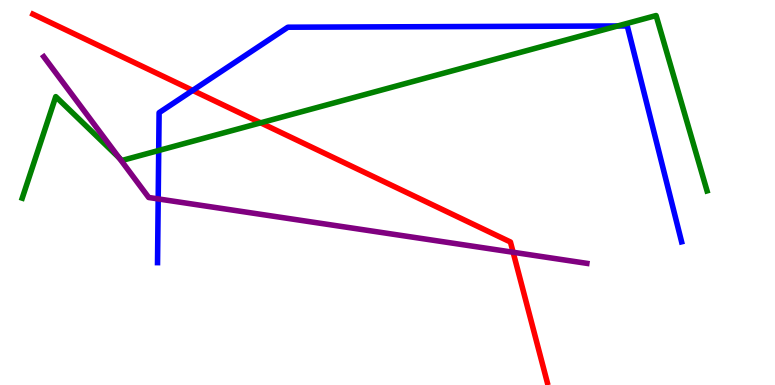[{'lines': ['blue', 'red'], 'intersections': [{'x': 2.49, 'y': 7.65}]}, {'lines': ['green', 'red'], 'intersections': [{'x': 3.36, 'y': 6.81}]}, {'lines': ['purple', 'red'], 'intersections': [{'x': 6.62, 'y': 3.45}]}, {'lines': ['blue', 'green'], 'intersections': [{'x': 2.05, 'y': 6.09}, {'x': 7.97, 'y': 9.33}]}, {'lines': ['blue', 'purple'], 'intersections': [{'x': 2.04, 'y': 4.83}]}, {'lines': ['green', 'purple'], 'intersections': [{'x': 1.54, 'y': 5.9}]}]